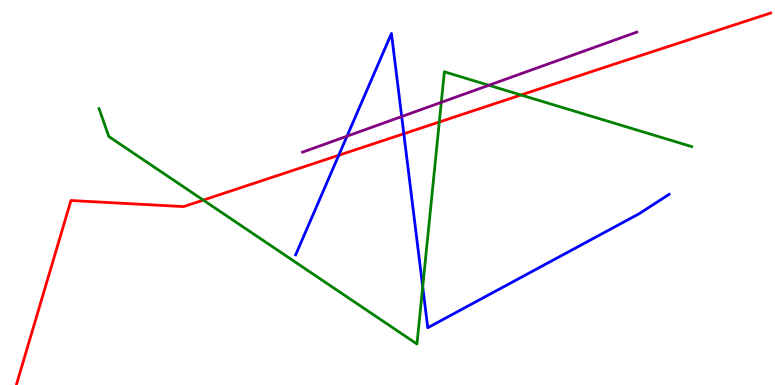[{'lines': ['blue', 'red'], 'intersections': [{'x': 4.37, 'y': 5.97}, {'x': 5.21, 'y': 6.53}]}, {'lines': ['green', 'red'], 'intersections': [{'x': 2.62, 'y': 4.8}, {'x': 5.67, 'y': 6.83}, {'x': 6.72, 'y': 7.53}]}, {'lines': ['purple', 'red'], 'intersections': []}, {'lines': ['blue', 'green'], 'intersections': [{'x': 5.45, 'y': 2.55}]}, {'lines': ['blue', 'purple'], 'intersections': [{'x': 4.48, 'y': 6.46}, {'x': 5.18, 'y': 6.97}]}, {'lines': ['green', 'purple'], 'intersections': [{'x': 5.69, 'y': 7.34}, {'x': 6.31, 'y': 7.79}]}]